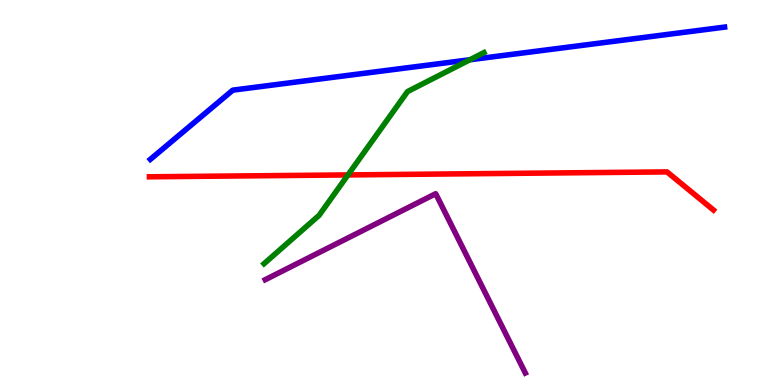[{'lines': ['blue', 'red'], 'intersections': []}, {'lines': ['green', 'red'], 'intersections': [{'x': 4.49, 'y': 5.46}]}, {'lines': ['purple', 'red'], 'intersections': []}, {'lines': ['blue', 'green'], 'intersections': [{'x': 6.06, 'y': 8.45}]}, {'lines': ['blue', 'purple'], 'intersections': []}, {'lines': ['green', 'purple'], 'intersections': []}]